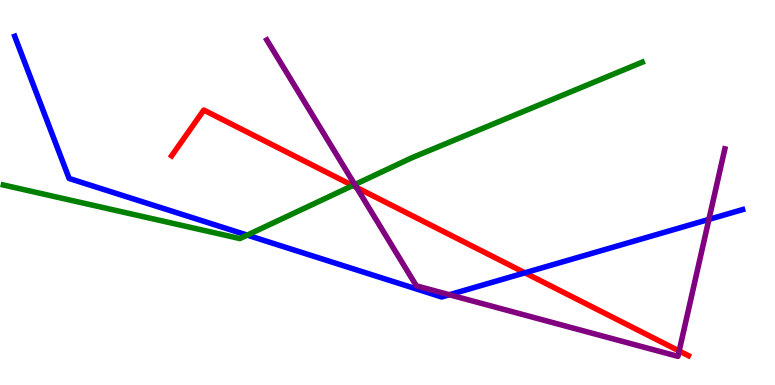[{'lines': ['blue', 'red'], 'intersections': [{'x': 6.77, 'y': 2.91}]}, {'lines': ['green', 'red'], 'intersections': [{'x': 4.55, 'y': 5.18}]}, {'lines': ['purple', 'red'], 'intersections': [{'x': 4.6, 'y': 5.13}, {'x': 8.76, 'y': 0.884}]}, {'lines': ['blue', 'green'], 'intersections': [{'x': 3.19, 'y': 3.89}]}, {'lines': ['blue', 'purple'], 'intersections': [{'x': 5.8, 'y': 2.34}, {'x': 9.15, 'y': 4.3}]}, {'lines': ['green', 'purple'], 'intersections': [{'x': 4.58, 'y': 5.21}]}]